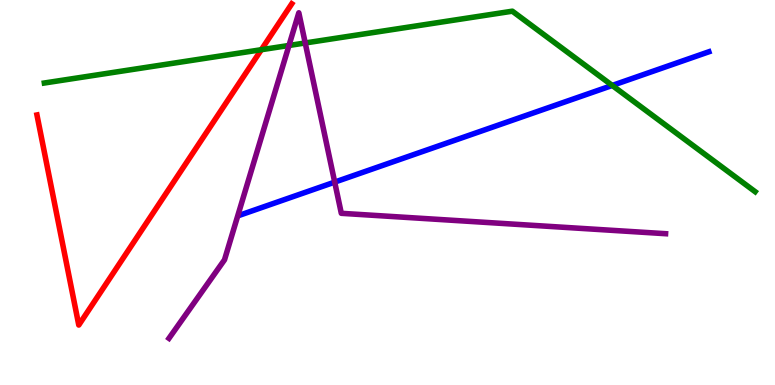[{'lines': ['blue', 'red'], 'intersections': []}, {'lines': ['green', 'red'], 'intersections': [{'x': 3.37, 'y': 8.71}]}, {'lines': ['purple', 'red'], 'intersections': []}, {'lines': ['blue', 'green'], 'intersections': [{'x': 7.9, 'y': 7.78}]}, {'lines': ['blue', 'purple'], 'intersections': [{'x': 4.32, 'y': 5.27}]}, {'lines': ['green', 'purple'], 'intersections': [{'x': 3.73, 'y': 8.82}, {'x': 3.94, 'y': 8.88}]}]